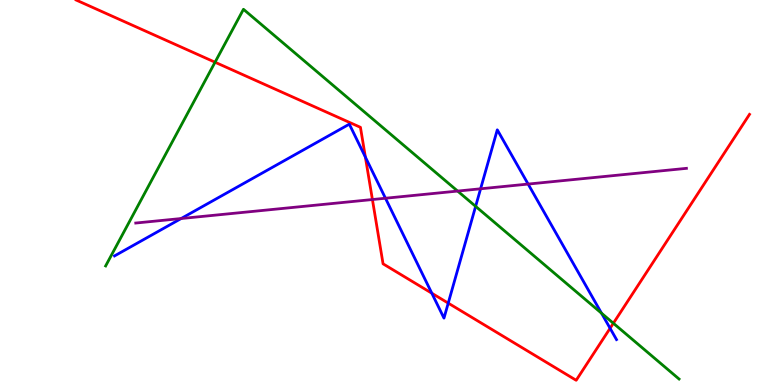[{'lines': ['blue', 'red'], 'intersections': [{'x': 4.71, 'y': 5.92}, {'x': 5.57, 'y': 2.38}, {'x': 5.78, 'y': 2.13}, {'x': 7.87, 'y': 1.47}]}, {'lines': ['green', 'red'], 'intersections': [{'x': 2.77, 'y': 8.38}, {'x': 7.91, 'y': 1.6}]}, {'lines': ['purple', 'red'], 'intersections': [{'x': 4.81, 'y': 4.82}]}, {'lines': ['blue', 'green'], 'intersections': [{'x': 6.14, 'y': 4.64}, {'x': 7.76, 'y': 1.86}]}, {'lines': ['blue', 'purple'], 'intersections': [{'x': 2.34, 'y': 4.32}, {'x': 4.97, 'y': 4.85}, {'x': 6.2, 'y': 5.1}, {'x': 6.81, 'y': 5.22}]}, {'lines': ['green', 'purple'], 'intersections': [{'x': 5.9, 'y': 5.04}]}]